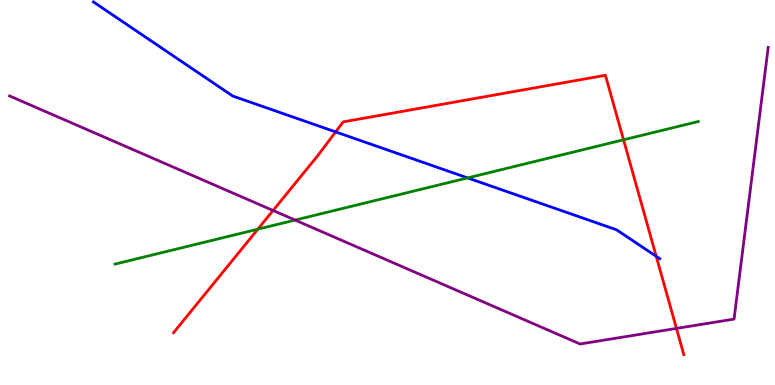[{'lines': ['blue', 'red'], 'intersections': [{'x': 4.33, 'y': 6.57}, {'x': 8.47, 'y': 3.34}]}, {'lines': ['green', 'red'], 'intersections': [{'x': 3.33, 'y': 4.05}, {'x': 8.05, 'y': 6.37}]}, {'lines': ['purple', 'red'], 'intersections': [{'x': 3.52, 'y': 4.53}, {'x': 8.73, 'y': 1.47}]}, {'lines': ['blue', 'green'], 'intersections': [{'x': 6.03, 'y': 5.38}]}, {'lines': ['blue', 'purple'], 'intersections': []}, {'lines': ['green', 'purple'], 'intersections': [{'x': 3.81, 'y': 4.28}]}]